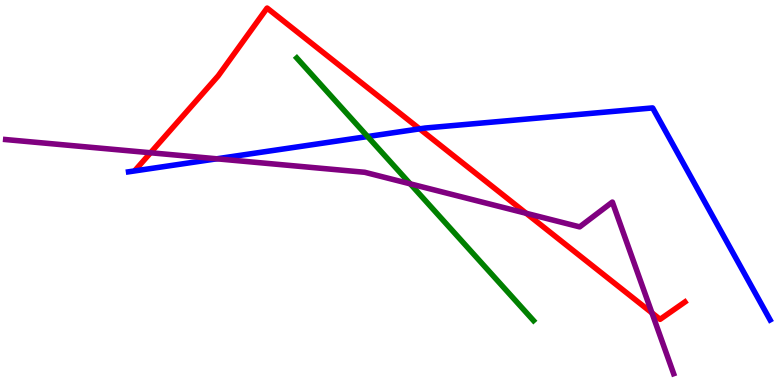[{'lines': ['blue', 'red'], 'intersections': [{'x': 5.41, 'y': 6.65}]}, {'lines': ['green', 'red'], 'intersections': []}, {'lines': ['purple', 'red'], 'intersections': [{'x': 1.94, 'y': 6.03}, {'x': 6.79, 'y': 4.46}, {'x': 8.41, 'y': 1.87}]}, {'lines': ['blue', 'green'], 'intersections': [{'x': 4.74, 'y': 6.45}]}, {'lines': ['blue', 'purple'], 'intersections': [{'x': 2.8, 'y': 5.88}]}, {'lines': ['green', 'purple'], 'intersections': [{'x': 5.29, 'y': 5.22}]}]